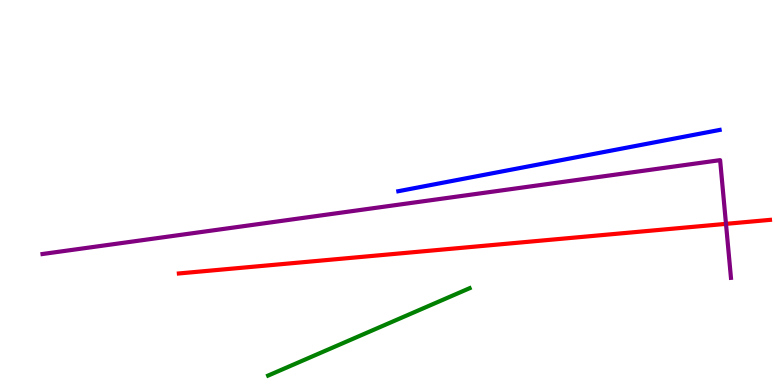[{'lines': ['blue', 'red'], 'intersections': []}, {'lines': ['green', 'red'], 'intersections': []}, {'lines': ['purple', 'red'], 'intersections': [{'x': 9.37, 'y': 4.19}]}, {'lines': ['blue', 'green'], 'intersections': []}, {'lines': ['blue', 'purple'], 'intersections': []}, {'lines': ['green', 'purple'], 'intersections': []}]